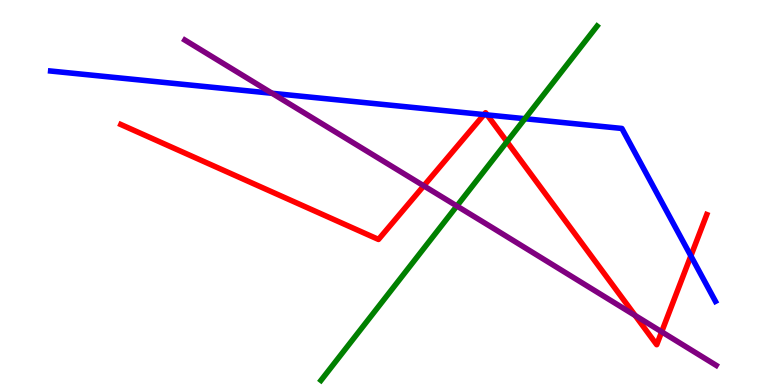[{'lines': ['blue', 'red'], 'intersections': [{'x': 6.25, 'y': 7.02}, {'x': 6.29, 'y': 7.02}, {'x': 8.91, 'y': 3.35}]}, {'lines': ['green', 'red'], 'intersections': [{'x': 6.54, 'y': 6.32}]}, {'lines': ['purple', 'red'], 'intersections': [{'x': 5.47, 'y': 5.17}, {'x': 8.2, 'y': 1.81}, {'x': 8.54, 'y': 1.38}]}, {'lines': ['blue', 'green'], 'intersections': [{'x': 6.77, 'y': 6.92}]}, {'lines': ['blue', 'purple'], 'intersections': [{'x': 3.51, 'y': 7.58}]}, {'lines': ['green', 'purple'], 'intersections': [{'x': 5.89, 'y': 4.65}]}]